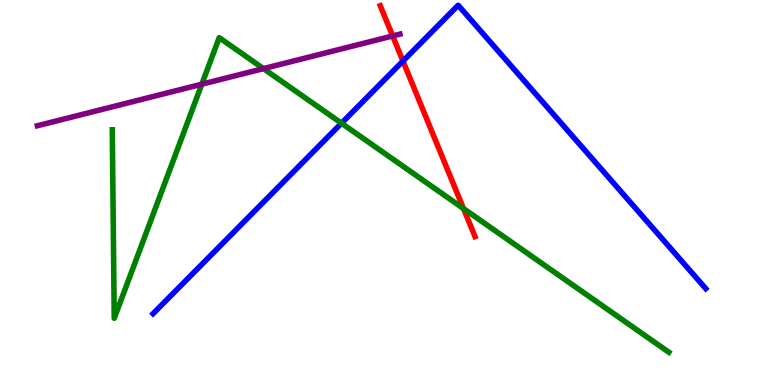[{'lines': ['blue', 'red'], 'intersections': [{'x': 5.2, 'y': 8.41}]}, {'lines': ['green', 'red'], 'intersections': [{'x': 5.98, 'y': 4.58}]}, {'lines': ['purple', 'red'], 'intersections': [{'x': 5.07, 'y': 9.07}]}, {'lines': ['blue', 'green'], 'intersections': [{'x': 4.41, 'y': 6.8}]}, {'lines': ['blue', 'purple'], 'intersections': []}, {'lines': ['green', 'purple'], 'intersections': [{'x': 2.6, 'y': 7.81}, {'x': 3.4, 'y': 8.22}]}]